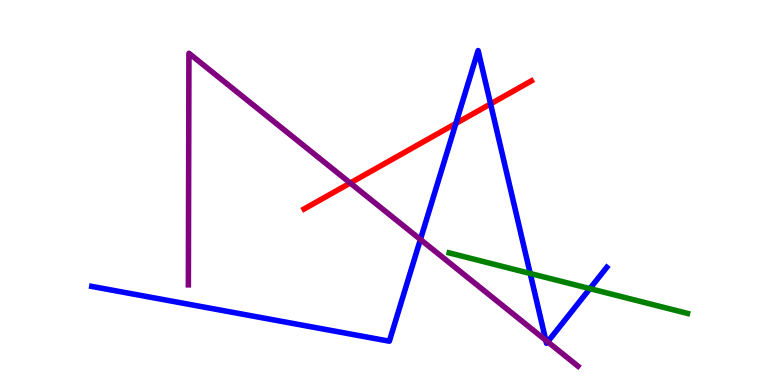[{'lines': ['blue', 'red'], 'intersections': [{'x': 5.88, 'y': 6.79}, {'x': 6.33, 'y': 7.3}]}, {'lines': ['green', 'red'], 'intersections': []}, {'lines': ['purple', 'red'], 'intersections': [{'x': 4.52, 'y': 5.25}]}, {'lines': ['blue', 'green'], 'intersections': [{'x': 6.84, 'y': 2.9}, {'x': 7.61, 'y': 2.5}]}, {'lines': ['blue', 'purple'], 'intersections': [{'x': 5.42, 'y': 3.78}, {'x': 7.04, 'y': 1.16}, {'x': 7.07, 'y': 1.12}]}, {'lines': ['green', 'purple'], 'intersections': []}]